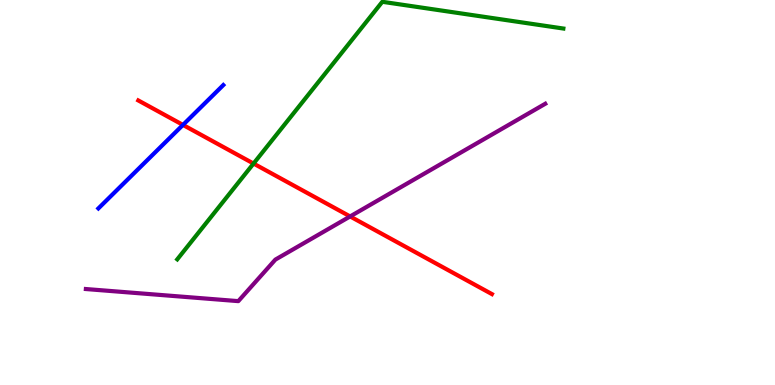[{'lines': ['blue', 'red'], 'intersections': [{'x': 2.36, 'y': 6.76}]}, {'lines': ['green', 'red'], 'intersections': [{'x': 3.27, 'y': 5.75}]}, {'lines': ['purple', 'red'], 'intersections': [{'x': 4.52, 'y': 4.38}]}, {'lines': ['blue', 'green'], 'intersections': []}, {'lines': ['blue', 'purple'], 'intersections': []}, {'lines': ['green', 'purple'], 'intersections': []}]